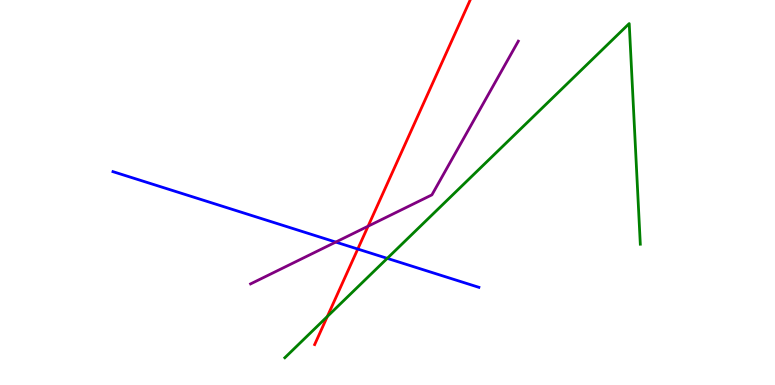[{'lines': ['blue', 'red'], 'intersections': [{'x': 4.62, 'y': 3.53}]}, {'lines': ['green', 'red'], 'intersections': [{'x': 4.22, 'y': 1.78}]}, {'lines': ['purple', 'red'], 'intersections': [{'x': 4.75, 'y': 4.12}]}, {'lines': ['blue', 'green'], 'intersections': [{'x': 5.0, 'y': 3.29}]}, {'lines': ['blue', 'purple'], 'intersections': [{'x': 4.33, 'y': 3.71}]}, {'lines': ['green', 'purple'], 'intersections': []}]